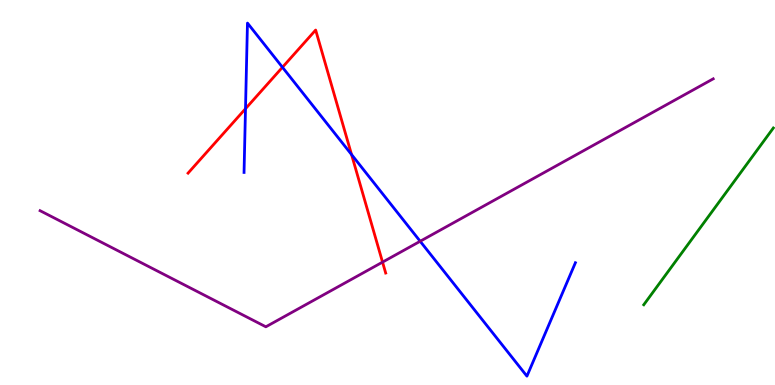[{'lines': ['blue', 'red'], 'intersections': [{'x': 3.17, 'y': 7.18}, {'x': 3.64, 'y': 8.25}, {'x': 4.54, 'y': 5.99}]}, {'lines': ['green', 'red'], 'intersections': []}, {'lines': ['purple', 'red'], 'intersections': [{'x': 4.94, 'y': 3.19}]}, {'lines': ['blue', 'green'], 'intersections': []}, {'lines': ['blue', 'purple'], 'intersections': [{'x': 5.42, 'y': 3.73}]}, {'lines': ['green', 'purple'], 'intersections': []}]